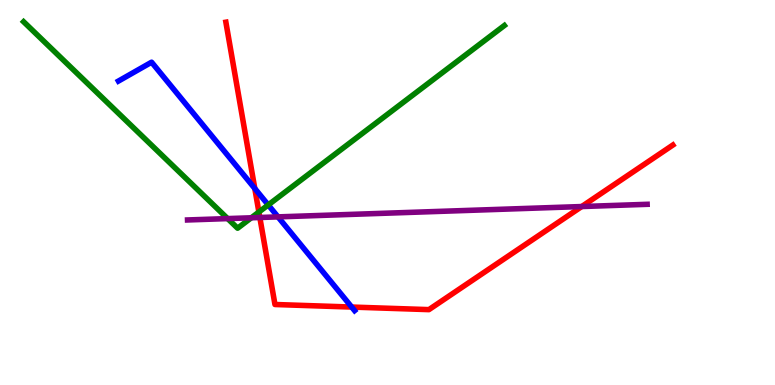[{'lines': ['blue', 'red'], 'intersections': [{'x': 3.29, 'y': 5.1}, {'x': 4.54, 'y': 2.02}]}, {'lines': ['green', 'red'], 'intersections': [{'x': 3.34, 'y': 4.49}]}, {'lines': ['purple', 'red'], 'intersections': [{'x': 3.35, 'y': 4.35}, {'x': 7.51, 'y': 4.64}]}, {'lines': ['blue', 'green'], 'intersections': [{'x': 3.46, 'y': 4.68}]}, {'lines': ['blue', 'purple'], 'intersections': [{'x': 3.59, 'y': 4.37}]}, {'lines': ['green', 'purple'], 'intersections': [{'x': 2.94, 'y': 4.32}, {'x': 3.24, 'y': 4.34}]}]